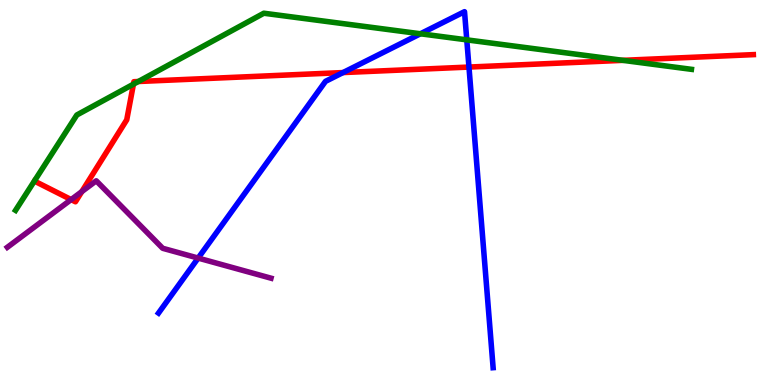[{'lines': ['blue', 'red'], 'intersections': [{'x': 4.43, 'y': 8.12}, {'x': 6.05, 'y': 8.26}]}, {'lines': ['green', 'red'], 'intersections': [{'x': 1.72, 'y': 7.81}, {'x': 1.79, 'y': 7.88}, {'x': 8.04, 'y': 8.43}]}, {'lines': ['purple', 'red'], 'intersections': [{'x': 0.918, 'y': 4.82}, {'x': 1.06, 'y': 5.02}]}, {'lines': ['blue', 'green'], 'intersections': [{'x': 5.42, 'y': 9.12}, {'x': 6.02, 'y': 8.96}]}, {'lines': ['blue', 'purple'], 'intersections': [{'x': 2.56, 'y': 3.3}]}, {'lines': ['green', 'purple'], 'intersections': []}]